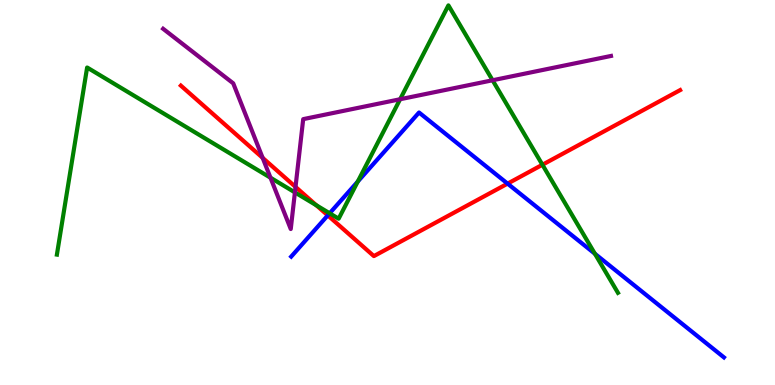[{'lines': ['blue', 'red'], 'intersections': [{'x': 4.23, 'y': 4.41}, {'x': 6.55, 'y': 5.23}]}, {'lines': ['green', 'red'], 'intersections': [{'x': 4.08, 'y': 4.67}, {'x': 7.0, 'y': 5.72}]}, {'lines': ['purple', 'red'], 'intersections': [{'x': 3.39, 'y': 5.9}, {'x': 3.81, 'y': 5.15}]}, {'lines': ['blue', 'green'], 'intersections': [{'x': 4.25, 'y': 4.46}, {'x': 4.62, 'y': 5.28}, {'x': 7.68, 'y': 3.41}]}, {'lines': ['blue', 'purple'], 'intersections': []}, {'lines': ['green', 'purple'], 'intersections': [{'x': 3.49, 'y': 5.38}, {'x': 3.81, 'y': 5.0}, {'x': 5.16, 'y': 7.42}, {'x': 6.36, 'y': 7.92}]}]